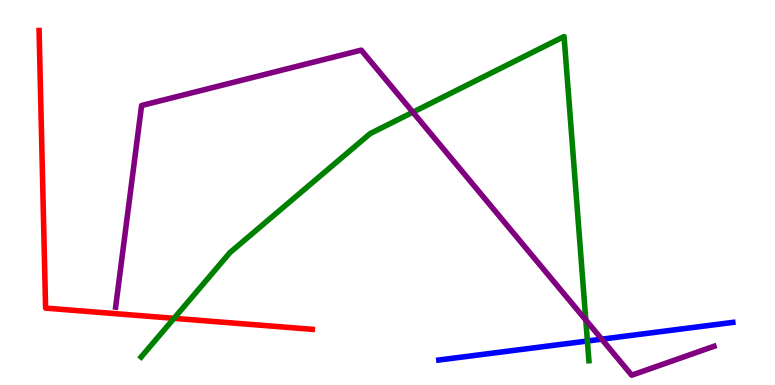[{'lines': ['blue', 'red'], 'intersections': []}, {'lines': ['green', 'red'], 'intersections': [{'x': 2.25, 'y': 1.73}]}, {'lines': ['purple', 'red'], 'intersections': []}, {'lines': ['blue', 'green'], 'intersections': [{'x': 7.58, 'y': 1.14}]}, {'lines': ['blue', 'purple'], 'intersections': [{'x': 7.76, 'y': 1.19}]}, {'lines': ['green', 'purple'], 'intersections': [{'x': 5.33, 'y': 7.09}, {'x': 7.56, 'y': 1.69}]}]